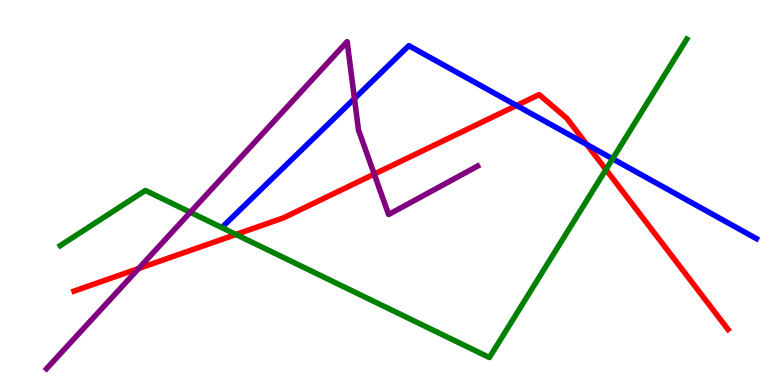[{'lines': ['blue', 'red'], 'intersections': [{'x': 6.67, 'y': 7.26}, {'x': 7.57, 'y': 6.25}]}, {'lines': ['green', 'red'], 'intersections': [{'x': 3.05, 'y': 3.91}, {'x': 7.82, 'y': 5.6}]}, {'lines': ['purple', 'red'], 'intersections': [{'x': 1.79, 'y': 3.03}, {'x': 4.83, 'y': 5.48}]}, {'lines': ['blue', 'green'], 'intersections': [{'x': 7.9, 'y': 5.88}]}, {'lines': ['blue', 'purple'], 'intersections': [{'x': 4.57, 'y': 7.44}]}, {'lines': ['green', 'purple'], 'intersections': [{'x': 2.46, 'y': 4.49}]}]